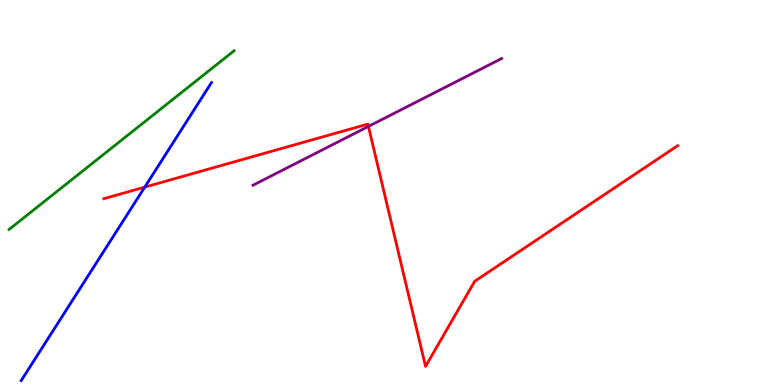[{'lines': ['blue', 'red'], 'intersections': [{'x': 1.87, 'y': 5.14}]}, {'lines': ['green', 'red'], 'intersections': []}, {'lines': ['purple', 'red'], 'intersections': [{'x': 4.75, 'y': 6.72}]}, {'lines': ['blue', 'green'], 'intersections': []}, {'lines': ['blue', 'purple'], 'intersections': []}, {'lines': ['green', 'purple'], 'intersections': []}]